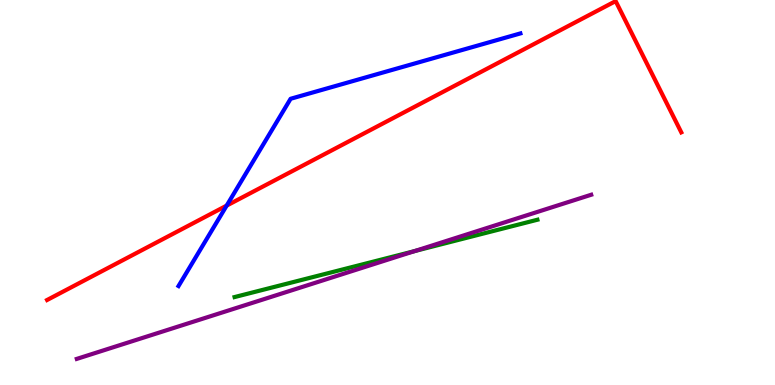[{'lines': ['blue', 'red'], 'intersections': [{'x': 2.92, 'y': 4.66}]}, {'lines': ['green', 'red'], 'intersections': []}, {'lines': ['purple', 'red'], 'intersections': []}, {'lines': ['blue', 'green'], 'intersections': []}, {'lines': ['blue', 'purple'], 'intersections': []}, {'lines': ['green', 'purple'], 'intersections': [{'x': 5.35, 'y': 3.48}]}]